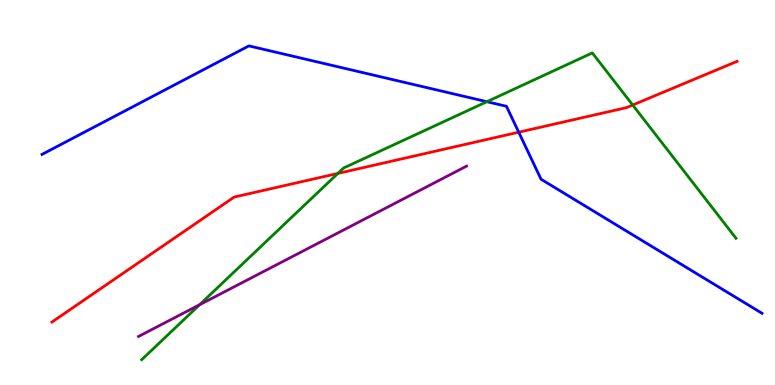[{'lines': ['blue', 'red'], 'intersections': [{'x': 6.69, 'y': 6.57}]}, {'lines': ['green', 'red'], 'intersections': [{'x': 4.36, 'y': 5.5}, {'x': 8.16, 'y': 7.27}]}, {'lines': ['purple', 'red'], 'intersections': []}, {'lines': ['blue', 'green'], 'intersections': [{'x': 6.28, 'y': 7.36}]}, {'lines': ['blue', 'purple'], 'intersections': []}, {'lines': ['green', 'purple'], 'intersections': [{'x': 2.57, 'y': 2.08}]}]